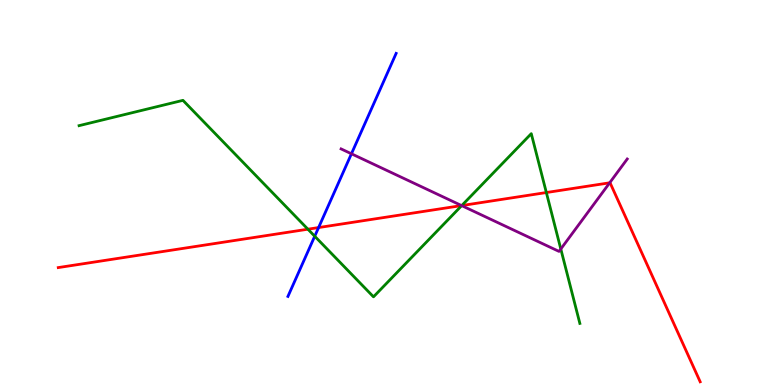[{'lines': ['blue', 'red'], 'intersections': [{'x': 4.11, 'y': 4.09}]}, {'lines': ['green', 'red'], 'intersections': [{'x': 3.97, 'y': 4.05}, {'x': 5.96, 'y': 4.66}, {'x': 7.05, 'y': 5.0}]}, {'lines': ['purple', 'red'], 'intersections': [{'x': 5.96, 'y': 4.66}, {'x': 7.87, 'y': 5.25}]}, {'lines': ['blue', 'green'], 'intersections': [{'x': 4.06, 'y': 3.86}]}, {'lines': ['blue', 'purple'], 'intersections': [{'x': 4.53, 'y': 6.01}]}, {'lines': ['green', 'purple'], 'intersections': [{'x': 5.96, 'y': 4.66}, {'x': 7.24, 'y': 3.53}]}]